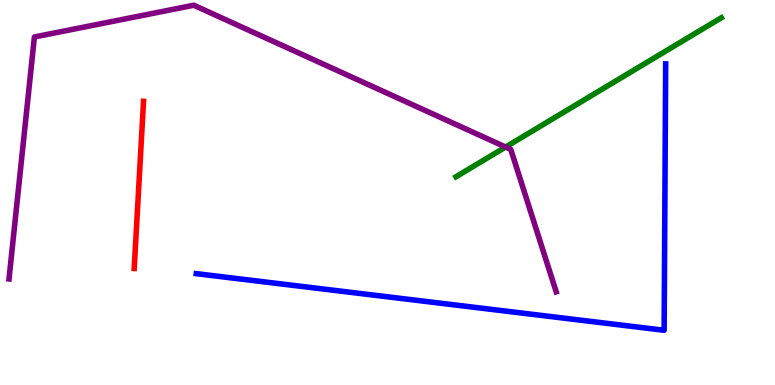[{'lines': ['blue', 'red'], 'intersections': []}, {'lines': ['green', 'red'], 'intersections': []}, {'lines': ['purple', 'red'], 'intersections': []}, {'lines': ['blue', 'green'], 'intersections': []}, {'lines': ['blue', 'purple'], 'intersections': []}, {'lines': ['green', 'purple'], 'intersections': [{'x': 6.52, 'y': 6.18}]}]